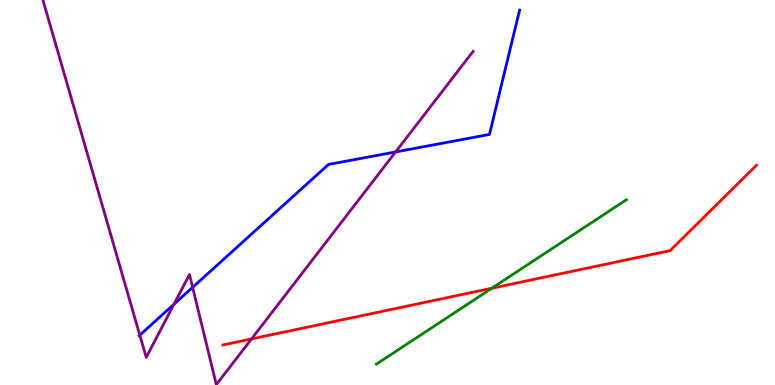[{'lines': ['blue', 'red'], 'intersections': []}, {'lines': ['green', 'red'], 'intersections': [{'x': 6.35, 'y': 2.51}]}, {'lines': ['purple', 'red'], 'intersections': [{'x': 3.25, 'y': 1.2}]}, {'lines': ['blue', 'green'], 'intersections': []}, {'lines': ['blue', 'purple'], 'intersections': [{'x': 1.8, 'y': 1.3}, {'x': 2.25, 'y': 2.1}, {'x': 2.49, 'y': 2.54}, {'x': 5.1, 'y': 6.05}]}, {'lines': ['green', 'purple'], 'intersections': []}]